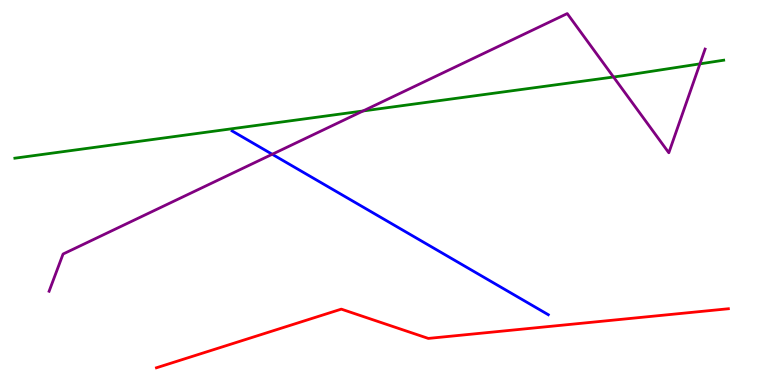[{'lines': ['blue', 'red'], 'intersections': []}, {'lines': ['green', 'red'], 'intersections': []}, {'lines': ['purple', 'red'], 'intersections': []}, {'lines': ['blue', 'green'], 'intersections': []}, {'lines': ['blue', 'purple'], 'intersections': [{'x': 3.51, 'y': 5.99}]}, {'lines': ['green', 'purple'], 'intersections': [{'x': 4.68, 'y': 7.12}, {'x': 7.92, 'y': 8.0}, {'x': 9.03, 'y': 8.34}]}]